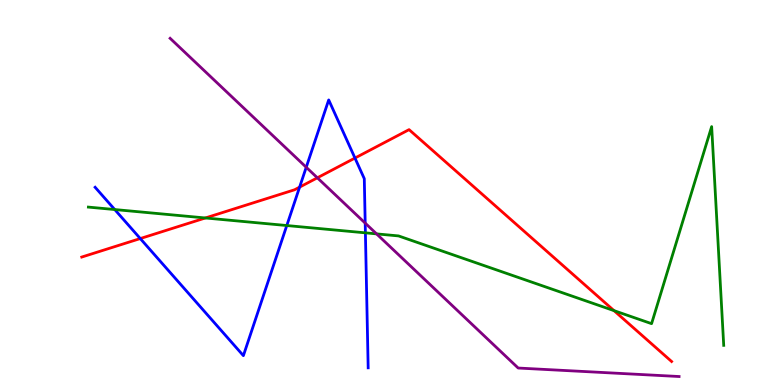[{'lines': ['blue', 'red'], 'intersections': [{'x': 1.81, 'y': 3.8}, {'x': 3.87, 'y': 5.14}, {'x': 4.58, 'y': 5.89}]}, {'lines': ['green', 'red'], 'intersections': [{'x': 2.65, 'y': 4.34}, {'x': 7.92, 'y': 1.93}]}, {'lines': ['purple', 'red'], 'intersections': [{'x': 4.1, 'y': 5.38}]}, {'lines': ['blue', 'green'], 'intersections': [{'x': 1.48, 'y': 4.56}, {'x': 3.7, 'y': 4.14}, {'x': 4.71, 'y': 3.95}]}, {'lines': ['blue', 'purple'], 'intersections': [{'x': 3.95, 'y': 5.66}, {'x': 4.71, 'y': 4.2}]}, {'lines': ['green', 'purple'], 'intersections': [{'x': 4.86, 'y': 3.93}]}]